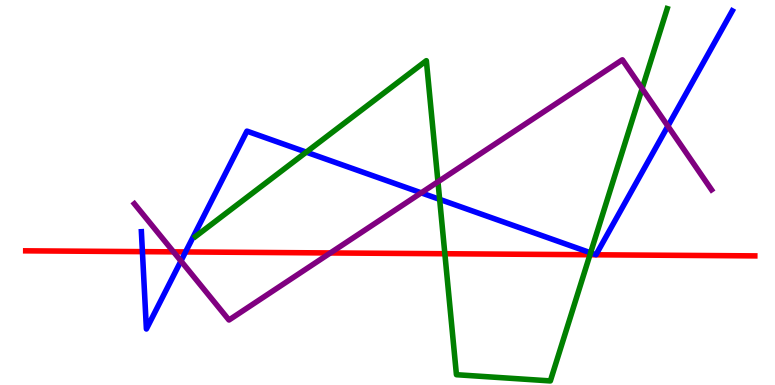[{'lines': ['blue', 'red'], 'intersections': [{'x': 1.84, 'y': 3.46}, {'x': 2.39, 'y': 3.46}]}, {'lines': ['green', 'red'], 'intersections': [{'x': 5.74, 'y': 3.41}, {'x': 7.61, 'y': 3.38}]}, {'lines': ['purple', 'red'], 'intersections': [{'x': 2.24, 'y': 3.46}, {'x': 4.26, 'y': 3.43}]}, {'lines': ['blue', 'green'], 'intersections': [{'x': 3.95, 'y': 6.05}, {'x': 5.67, 'y': 4.82}, {'x': 7.62, 'y': 3.43}]}, {'lines': ['blue', 'purple'], 'intersections': [{'x': 2.33, 'y': 3.22}, {'x': 5.44, 'y': 4.99}, {'x': 8.62, 'y': 6.72}]}, {'lines': ['green', 'purple'], 'intersections': [{'x': 5.65, 'y': 5.28}, {'x': 8.29, 'y': 7.7}]}]